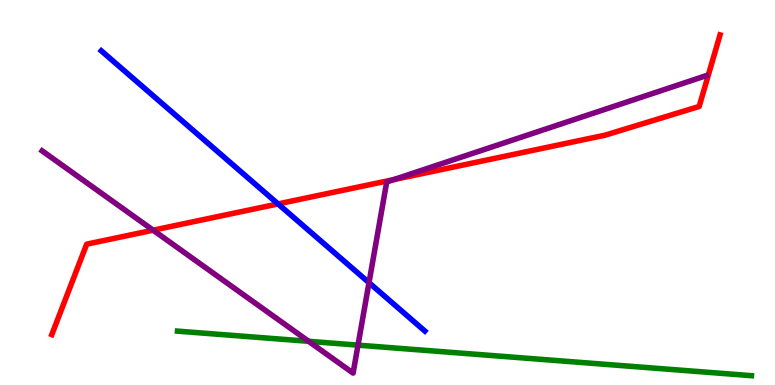[{'lines': ['blue', 'red'], 'intersections': [{'x': 3.59, 'y': 4.7}]}, {'lines': ['green', 'red'], 'intersections': []}, {'lines': ['purple', 'red'], 'intersections': [{'x': 1.98, 'y': 4.02}, {'x': 5.08, 'y': 5.34}]}, {'lines': ['blue', 'green'], 'intersections': []}, {'lines': ['blue', 'purple'], 'intersections': [{'x': 4.76, 'y': 2.66}]}, {'lines': ['green', 'purple'], 'intersections': [{'x': 3.98, 'y': 1.13}, {'x': 4.62, 'y': 1.04}]}]